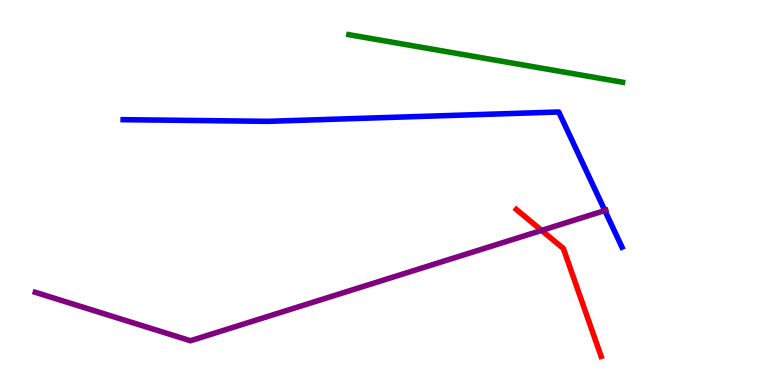[{'lines': ['blue', 'red'], 'intersections': []}, {'lines': ['green', 'red'], 'intersections': []}, {'lines': ['purple', 'red'], 'intersections': [{'x': 6.99, 'y': 4.01}]}, {'lines': ['blue', 'green'], 'intersections': []}, {'lines': ['blue', 'purple'], 'intersections': [{'x': 7.8, 'y': 4.53}]}, {'lines': ['green', 'purple'], 'intersections': []}]